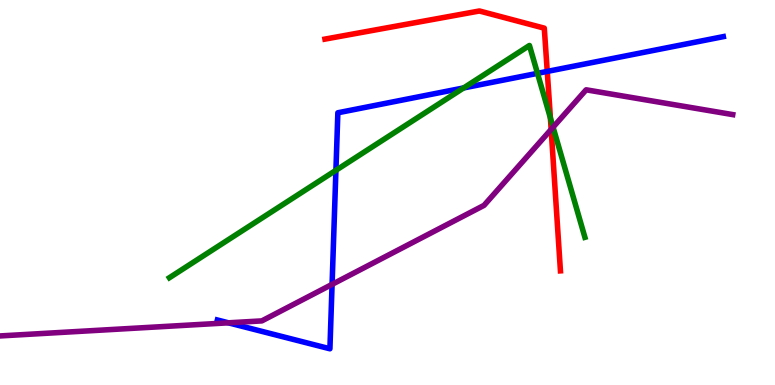[{'lines': ['blue', 'red'], 'intersections': [{'x': 7.06, 'y': 8.15}]}, {'lines': ['green', 'red'], 'intersections': [{'x': 7.1, 'y': 6.94}]}, {'lines': ['purple', 'red'], 'intersections': [{'x': 7.11, 'y': 6.64}]}, {'lines': ['blue', 'green'], 'intersections': [{'x': 4.33, 'y': 5.58}, {'x': 5.98, 'y': 7.72}, {'x': 6.94, 'y': 8.1}]}, {'lines': ['blue', 'purple'], 'intersections': [{'x': 2.95, 'y': 1.62}, {'x': 4.28, 'y': 2.61}]}, {'lines': ['green', 'purple'], 'intersections': [{'x': 7.14, 'y': 6.7}]}]